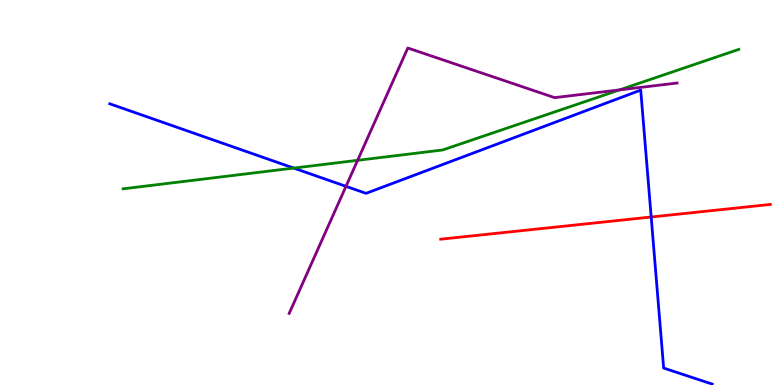[{'lines': ['blue', 'red'], 'intersections': [{'x': 8.4, 'y': 4.36}]}, {'lines': ['green', 'red'], 'intersections': []}, {'lines': ['purple', 'red'], 'intersections': []}, {'lines': ['blue', 'green'], 'intersections': [{'x': 3.79, 'y': 5.63}]}, {'lines': ['blue', 'purple'], 'intersections': [{'x': 4.46, 'y': 5.16}]}, {'lines': ['green', 'purple'], 'intersections': [{'x': 4.61, 'y': 5.84}, {'x': 7.99, 'y': 7.67}]}]